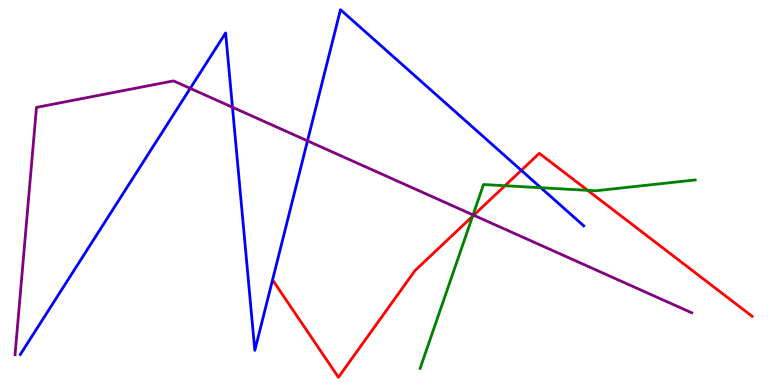[{'lines': ['blue', 'red'], 'intersections': [{'x': 6.73, 'y': 5.58}]}, {'lines': ['green', 'red'], 'intersections': [{'x': 6.1, 'y': 4.38}, {'x': 6.52, 'y': 5.18}, {'x': 7.58, 'y': 5.06}]}, {'lines': ['purple', 'red'], 'intersections': [{'x': 6.11, 'y': 4.41}]}, {'lines': ['blue', 'green'], 'intersections': [{'x': 6.98, 'y': 5.12}]}, {'lines': ['blue', 'purple'], 'intersections': [{'x': 2.45, 'y': 7.7}, {'x': 3.0, 'y': 7.21}, {'x': 3.97, 'y': 6.34}]}, {'lines': ['green', 'purple'], 'intersections': [{'x': 6.1, 'y': 4.42}]}]